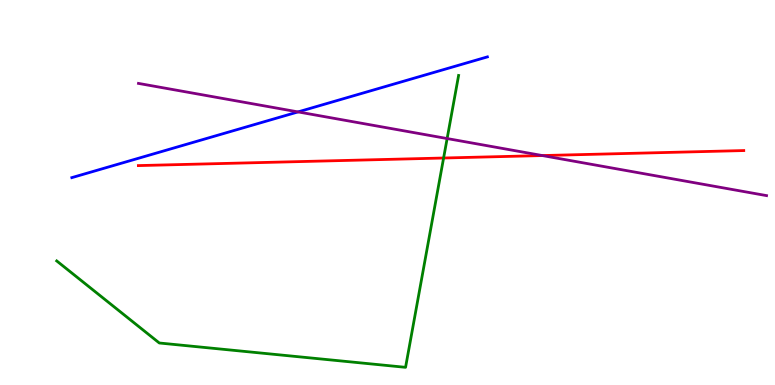[{'lines': ['blue', 'red'], 'intersections': []}, {'lines': ['green', 'red'], 'intersections': [{'x': 5.72, 'y': 5.9}]}, {'lines': ['purple', 'red'], 'intersections': [{'x': 7.0, 'y': 5.96}]}, {'lines': ['blue', 'green'], 'intersections': []}, {'lines': ['blue', 'purple'], 'intersections': [{'x': 3.85, 'y': 7.09}]}, {'lines': ['green', 'purple'], 'intersections': [{'x': 5.77, 'y': 6.4}]}]